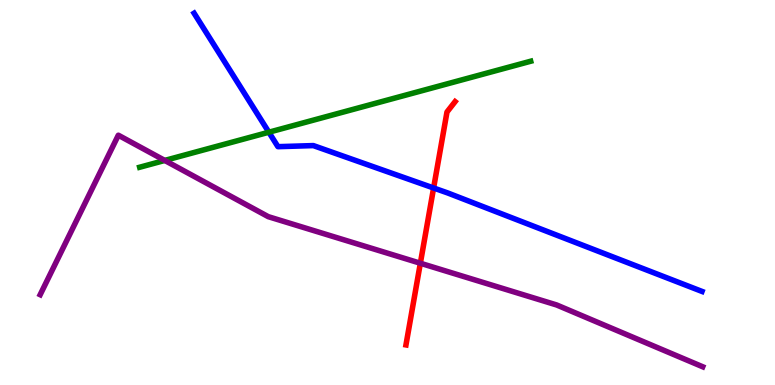[{'lines': ['blue', 'red'], 'intersections': [{'x': 5.59, 'y': 5.12}]}, {'lines': ['green', 'red'], 'intersections': []}, {'lines': ['purple', 'red'], 'intersections': [{'x': 5.42, 'y': 3.16}]}, {'lines': ['blue', 'green'], 'intersections': [{'x': 3.47, 'y': 6.57}]}, {'lines': ['blue', 'purple'], 'intersections': []}, {'lines': ['green', 'purple'], 'intersections': [{'x': 2.13, 'y': 5.83}]}]